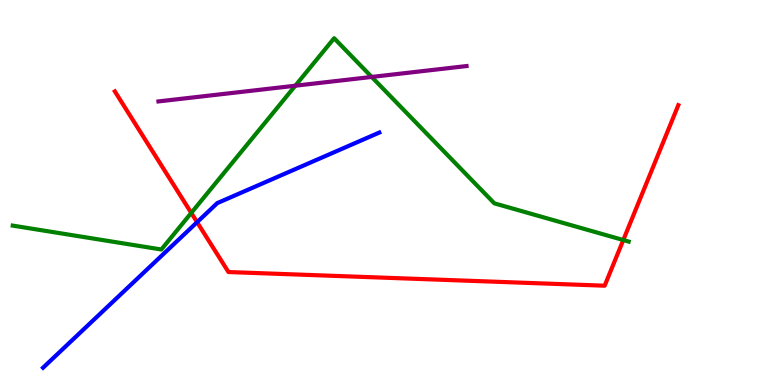[{'lines': ['blue', 'red'], 'intersections': [{'x': 2.54, 'y': 4.23}]}, {'lines': ['green', 'red'], 'intersections': [{'x': 2.47, 'y': 4.47}, {'x': 8.04, 'y': 3.77}]}, {'lines': ['purple', 'red'], 'intersections': []}, {'lines': ['blue', 'green'], 'intersections': []}, {'lines': ['blue', 'purple'], 'intersections': []}, {'lines': ['green', 'purple'], 'intersections': [{'x': 3.81, 'y': 7.77}, {'x': 4.8, 'y': 8.0}]}]